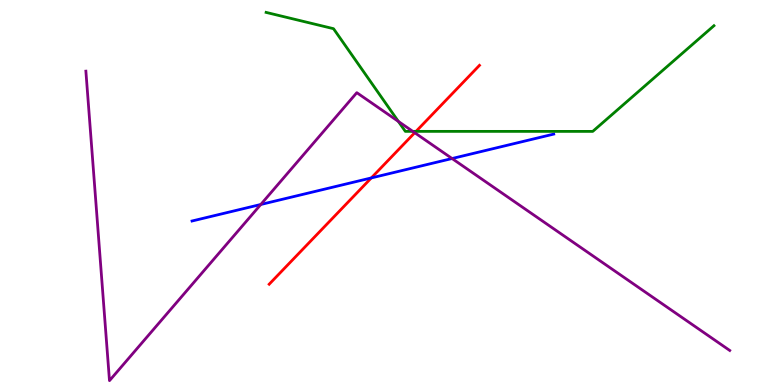[{'lines': ['blue', 'red'], 'intersections': [{'x': 4.79, 'y': 5.38}]}, {'lines': ['green', 'red'], 'intersections': [{'x': 5.37, 'y': 6.59}]}, {'lines': ['purple', 'red'], 'intersections': [{'x': 5.35, 'y': 6.55}]}, {'lines': ['blue', 'green'], 'intersections': []}, {'lines': ['blue', 'purple'], 'intersections': [{'x': 3.36, 'y': 4.69}, {'x': 5.83, 'y': 5.88}]}, {'lines': ['green', 'purple'], 'intersections': [{'x': 5.14, 'y': 6.85}, {'x': 5.33, 'y': 6.59}]}]